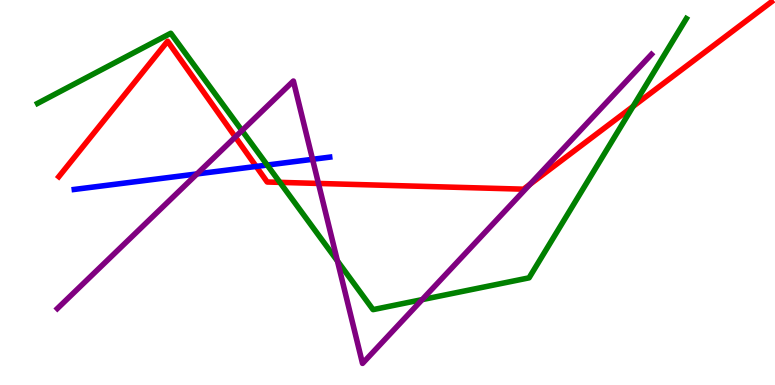[{'lines': ['blue', 'red'], 'intersections': [{'x': 3.31, 'y': 5.68}]}, {'lines': ['green', 'red'], 'intersections': [{'x': 3.61, 'y': 5.26}, {'x': 8.17, 'y': 7.24}]}, {'lines': ['purple', 'red'], 'intersections': [{'x': 3.04, 'y': 6.44}, {'x': 4.11, 'y': 5.24}, {'x': 6.84, 'y': 5.21}]}, {'lines': ['blue', 'green'], 'intersections': [{'x': 3.45, 'y': 5.71}]}, {'lines': ['blue', 'purple'], 'intersections': [{'x': 2.54, 'y': 5.48}, {'x': 4.03, 'y': 5.86}]}, {'lines': ['green', 'purple'], 'intersections': [{'x': 3.12, 'y': 6.61}, {'x': 4.35, 'y': 3.22}, {'x': 5.45, 'y': 2.22}]}]